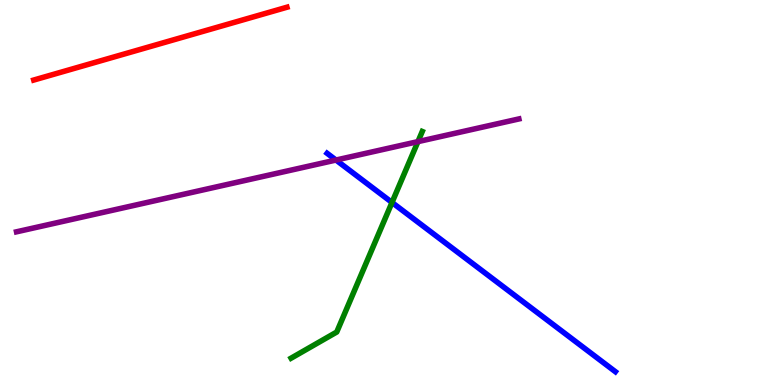[{'lines': ['blue', 'red'], 'intersections': []}, {'lines': ['green', 'red'], 'intersections': []}, {'lines': ['purple', 'red'], 'intersections': []}, {'lines': ['blue', 'green'], 'intersections': [{'x': 5.06, 'y': 4.74}]}, {'lines': ['blue', 'purple'], 'intersections': [{'x': 4.34, 'y': 5.84}]}, {'lines': ['green', 'purple'], 'intersections': [{'x': 5.39, 'y': 6.32}]}]